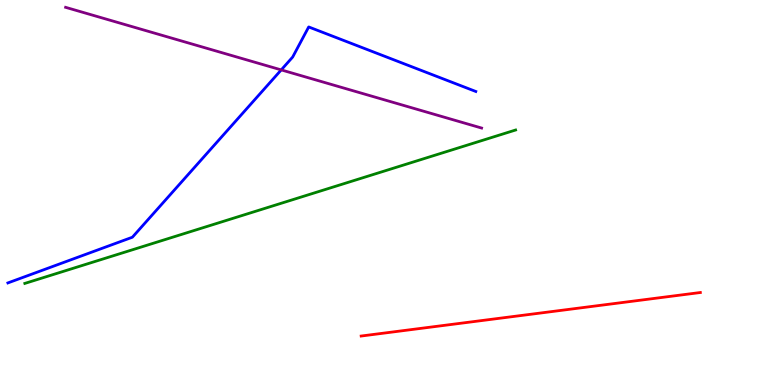[{'lines': ['blue', 'red'], 'intersections': []}, {'lines': ['green', 'red'], 'intersections': []}, {'lines': ['purple', 'red'], 'intersections': []}, {'lines': ['blue', 'green'], 'intersections': []}, {'lines': ['blue', 'purple'], 'intersections': [{'x': 3.63, 'y': 8.18}]}, {'lines': ['green', 'purple'], 'intersections': []}]